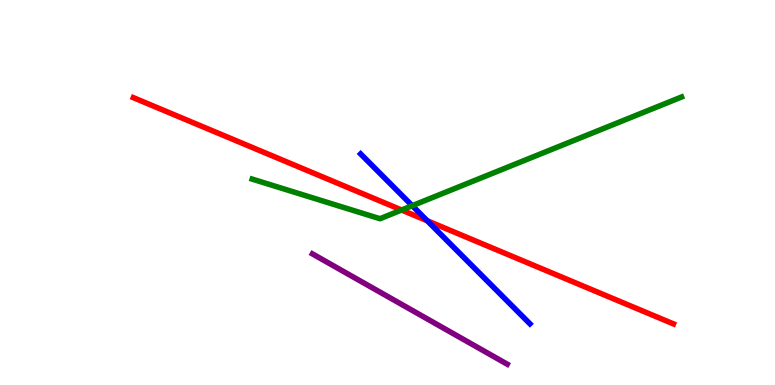[{'lines': ['blue', 'red'], 'intersections': [{'x': 5.51, 'y': 4.27}]}, {'lines': ['green', 'red'], 'intersections': [{'x': 5.18, 'y': 4.55}]}, {'lines': ['purple', 'red'], 'intersections': []}, {'lines': ['blue', 'green'], 'intersections': [{'x': 5.32, 'y': 4.66}]}, {'lines': ['blue', 'purple'], 'intersections': []}, {'lines': ['green', 'purple'], 'intersections': []}]